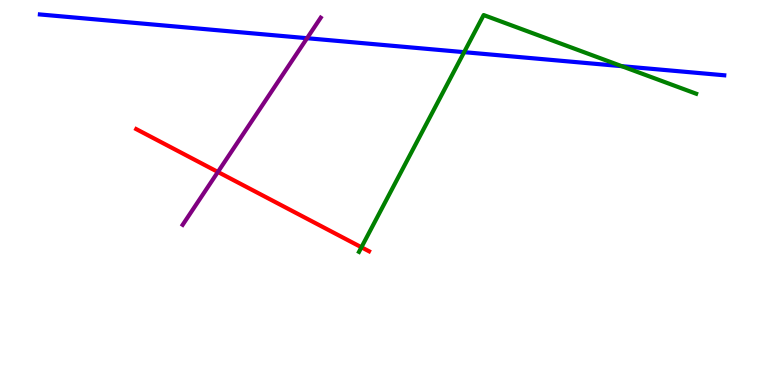[{'lines': ['blue', 'red'], 'intersections': []}, {'lines': ['green', 'red'], 'intersections': [{'x': 4.66, 'y': 3.58}]}, {'lines': ['purple', 'red'], 'intersections': [{'x': 2.81, 'y': 5.53}]}, {'lines': ['blue', 'green'], 'intersections': [{'x': 5.99, 'y': 8.65}, {'x': 8.02, 'y': 8.28}]}, {'lines': ['blue', 'purple'], 'intersections': [{'x': 3.96, 'y': 9.01}]}, {'lines': ['green', 'purple'], 'intersections': []}]